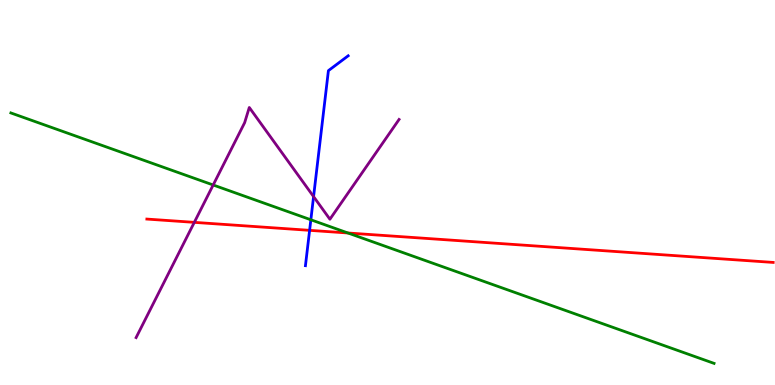[{'lines': ['blue', 'red'], 'intersections': [{'x': 3.99, 'y': 4.02}]}, {'lines': ['green', 'red'], 'intersections': [{'x': 4.49, 'y': 3.95}]}, {'lines': ['purple', 'red'], 'intersections': [{'x': 2.51, 'y': 4.22}]}, {'lines': ['blue', 'green'], 'intersections': [{'x': 4.01, 'y': 4.29}]}, {'lines': ['blue', 'purple'], 'intersections': [{'x': 4.05, 'y': 4.89}]}, {'lines': ['green', 'purple'], 'intersections': [{'x': 2.75, 'y': 5.2}]}]